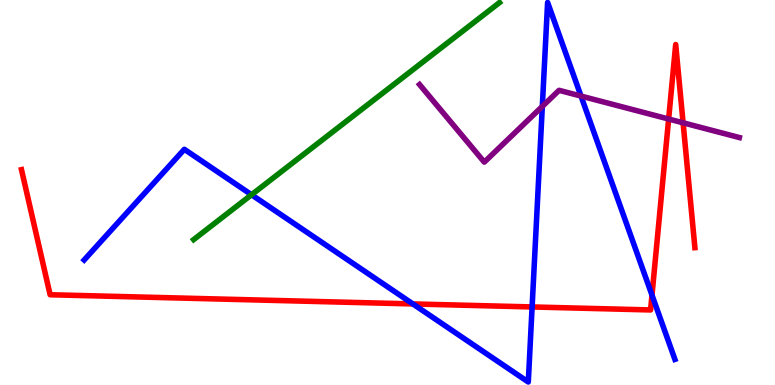[{'lines': ['blue', 'red'], 'intersections': [{'x': 5.33, 'y': 2.11}, {'x': 6.87, 'y': 2.03}, {'x': 8.41, 'y': 2.34}]}, {'lines': ['green', 'red'], 'intersections': []}, {'lines': ['purple', 'red'], 'intersections': [{'x': 8.63, 'y': 6.91}, {'x': 8.81, 'y': 6.81}]}, {'lines': ['blue', 'green'], 'intersections': [{'x': 3.25, 'y': 4.94}]}, {'lines': ['blue', 'purple'], 'intersections': [{'x': 7.0, 'y': 7.24}, {'x': 7.5, 'y': 7.5}]}, {'lines': ['green', 'purple'], 'intersections': []}]